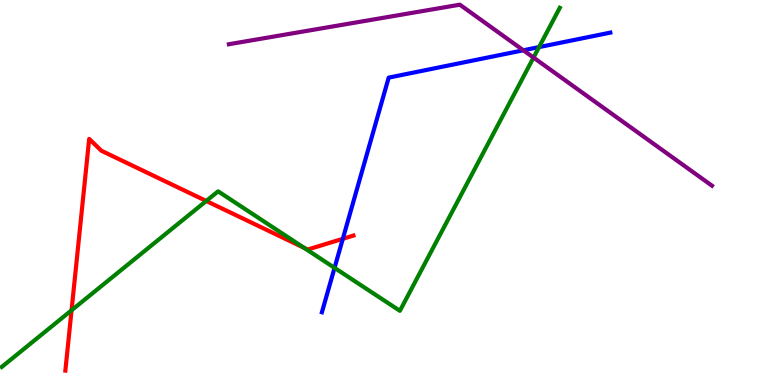[{'lines': ['blue', 'red'], 'intersections': [{'x': 4.42, 'y': 3.8}]}, {'lines': ['green', 'red'], 'intersections': [{'x': 0.923, 'y': 1.94}, {'x': 2.66, 'y': 4.78}, {'x': 3.92, 'y': 3.56}]}, {'lines': ['purple', 'red'], 'intersections': []}, {'lines': ['blue', 'green'], 'intersections': [{'x': 4.32, 'y': 3.04}, {'x': 6.96, 'y': 8.78}]}, {'lines': ['blue', 'purple'], 'intersections': [{'x': 6.75, 'y': 8.69}]}, {'lines': ['green', 'purple'], 'intersections': [{'x': 6.88, 'y': 8.5}]}]